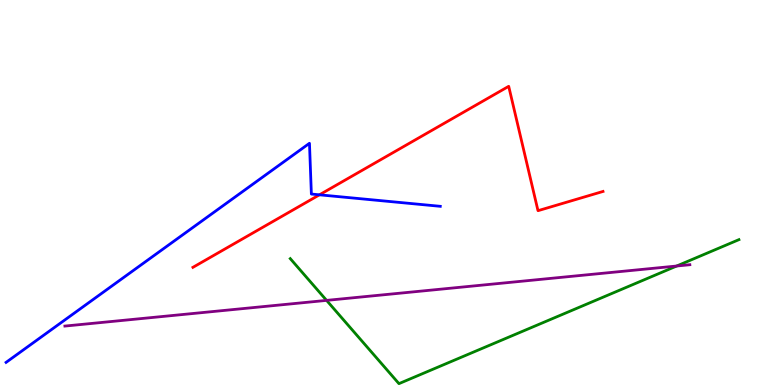[{'lines': ['blue', 'red'], 'intersections': [{'x': 4.12, 'y': 4.94}]}, {'lines': ['green', 'red'], 'intersections': []}, {'lines': ['purple', 'red'], 'intersections': []}, {'lines': ['blue', 'green'], 'intersections': []}, {'lines': ['blue', 'purple'], 'intersections': []}, {'lines': ['green', 'purple'], 'intersections': [{'x': 4.21, 'y': 2.2}, {'x': 8.73, 'y': 3.09}]}]